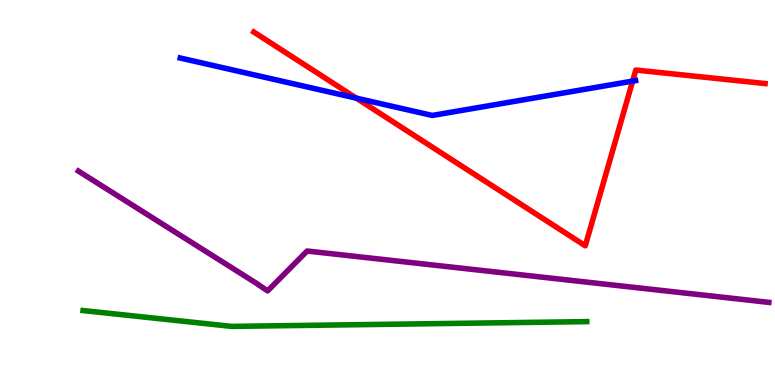[{'lines': ['blue', 'red'], 'intersections': [{'x': 4.6, 'y': 7.45}, {'x': 8.16, 'y': 7.89}]}, {'lines': ['green', 'red'], 'intersections': []}, {'lines': ['purple', 'red'], 'intersections': []}, {'lines': ['blue', 'green'], 'intersections': []}, {'lines': ['blue', 'purple'], 'intersections': []}, {'lines': ['green', 'purple'], 'intersections': []}]